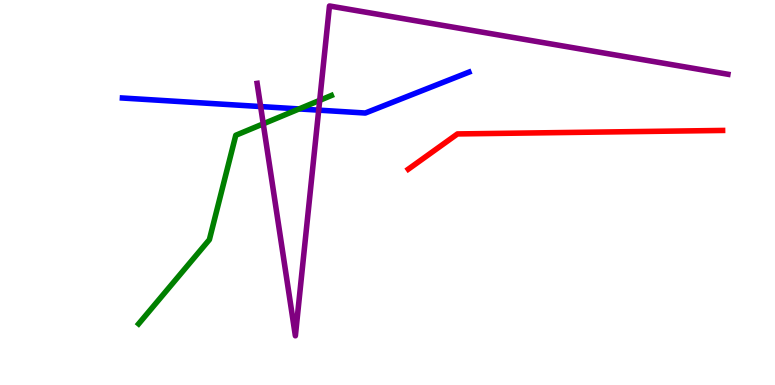[{'lines': ['blue', 'red'], 'intersections': []}, {'lines': ['green', 'red'], 'intersections': []}, {'lines': ['purple', 'red'], 'intersections': []}, {'lines': ['blue', 'green'], 'intersections': [{'x': 3.86, 'y': 7.17}]}, {'lines': ['blue', 'purple'], 'intersections': [{'x': 3.36, 'y': 7.23}, {'x': 4.11, 'y': 7.14}]}, {'lines': ['green', 'purple'], 'intersections': [{'x': 3.4, 'y': 6.78}, {'x': 4.13, 'y': 7.39}]}]